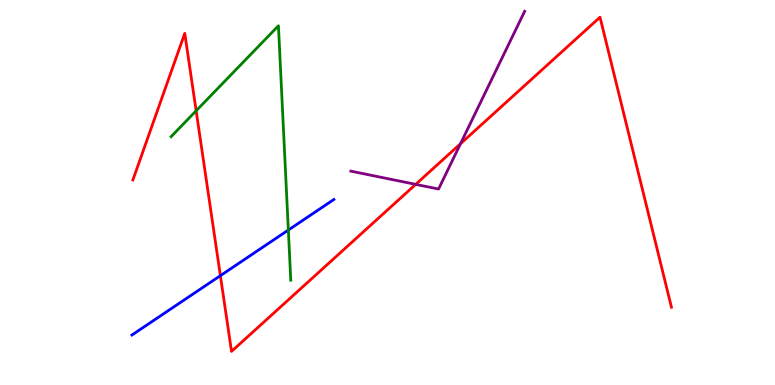[{'lines': ['blue', 'red'], 'intersections': [{'x': 2.84, 'y': 2.84}]}, {'lines': ['green', 'red'], 'intersections': [{'x': 2.53, 'y': 7.12}]}, {'lines': ['purple', 'red'], 'intersections': [{'x': 5.36, 'y': 5.21}, {'x': 5.94, 'y': 6.27}]}, {'lines': ['blue', 'green'], 'intersections': [{'x': 3.72, 'y': 4.02}]}, {'lines': ['blue', 'purple'], 'intersections': []}, {'lines': ['green', 'purple'], 'intersections': []}]